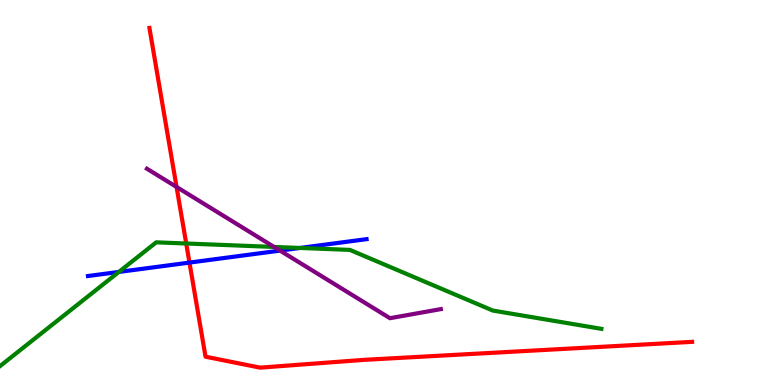[{'lines': ['blue', 'red'], 'intersections': [{'x': 2.44, 'y': 3.18}]}, {'lines': ['green', 'red'], 'intersections': [{'x': 2.4, 'y': 3.68}]}, {'lines': ['purple', 'red'], 'intersections': [{'x': 2.28, 'y': 5.14}]}, {'lines': ['blue', 'green'], 'intersections': [{'x': 1.53, 'y': 2.94}, {'x': 3.87, 'y': 3.56}]}, {'lines': ['blue', 'purple'], 'intersections': [{'x': 3.61, 'y': 3.49}]}, {'lines': ['green', 'purple'], 'intersections': [{'x': 3.54, 'y': 3.59}]}]